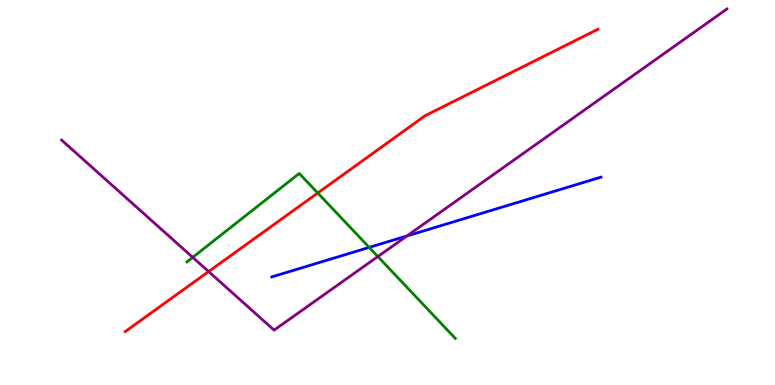[{'lines': ['blue', 'red'], 'intersections': []}, {'lines': ['green', 'red'], 'intersections': [{'x': 4.1, 'y': 4.99}]}, {'lines': ['purple', 'red'], 'intersections': [{'x': 2.69, 'y': 2.95}]}, {'lines': ['blue', 'green'], 'intersections': [{'x': 4.76, 'y': 3.57}]}, {'lines': ['blue', 'purple'], 'intersections': [{'x': 5.25, 'y': 3.87}]}, {'lines': ['green', 'purple'], 'intersections': [{'x': 2.49, 'y': 3.32}, {'x': 4.88, 'y': 3.34}]}]